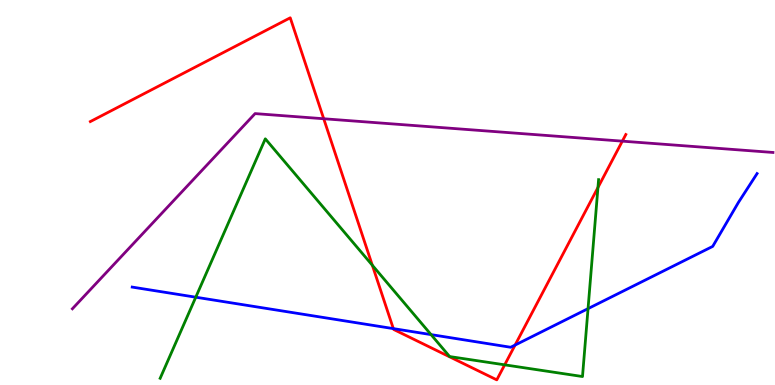[{'lines': ['blue', 'red'], 'intersections': [{'x': 5.08, 'y': 1.46}, {'x': 6.65, 'y': 1.04}]}, {'lines': ['green', 'red'], 'intersections': [{'x': 4.8, 'y': 3.11}, {'x': 6.51, 'y': 0.524}, {'x': 7.72, 'y': 5.13}]}, {'lines': ['purple', 'red'], 'intersections': [{'x': 4.18, 'y': 6.92}, {'x': 8.03, 'y': 6.33}]}, {'lines': ['blue', 'green'], 'intersections': [{'x': 2.53, 'y': 2.28}, {'x': 5.56, 'y': 1.31}, {'x': 7.59, 'y': 1.98}]}, {'lines': ['blue', 'purple'], 'intersections': []}, {'lines': ['green', 'purple'], 'intersections': []}]